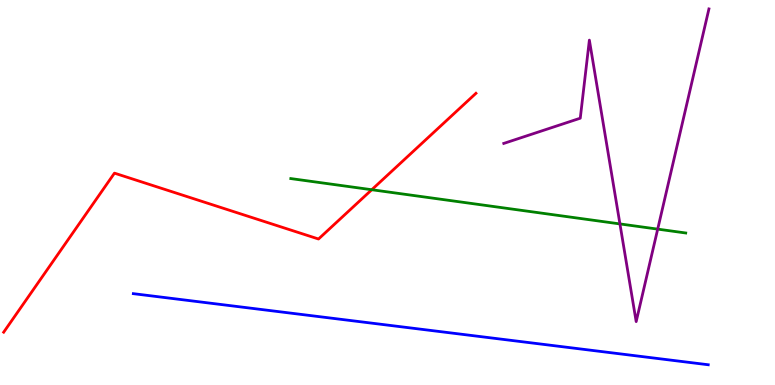[{'lines': ['blue', 'red'], 'intersections': []}, {'lines': ['green', 'red'], 'intersections': [{'x': 4.8, 'y': 5.07}]}, {'lines': ['purple', 'red'], 'intersections': []}, {'lines': ['blue', 'green'], 'intersections': []}, {'lines': ['blue', 'purple'], 'intersections': []}, {'lines': ['green', 'purple'], 'intersections': [{'x': 8.0, 'y': 4.18}, {'x': 8.49, 'y': 4.05}]}]